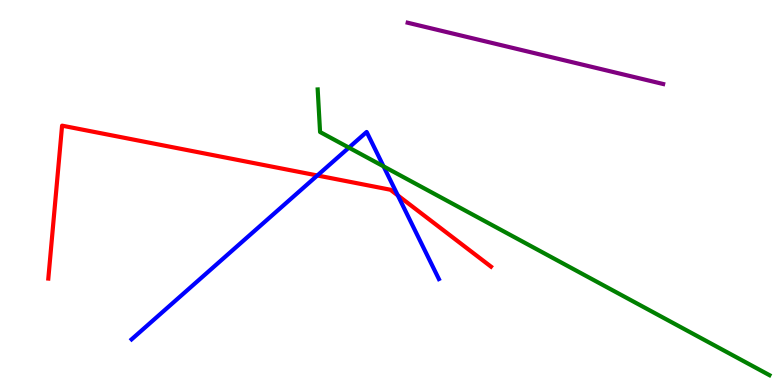[{'lines': ['blue', 'red'], 'intersections': [{'x': 4.09, 'y': 5.44}, {'x': 5.13, 'y': 4.92}]}, {'lines': ['green', 'red'], 'intersections': []}, {'lines': ['purple', 'red'], 'intersections': []}, {'lines': ['blue', 'green'], 'intersections': [{'x': 4.5, 'y': 6.17}, {'x': 4.95, 'y': 5.68}]}, {'lines': ['blue', 'purple'], 'intersections': []}, {'lines': ['green', 'purple'], 'intersections': []}]